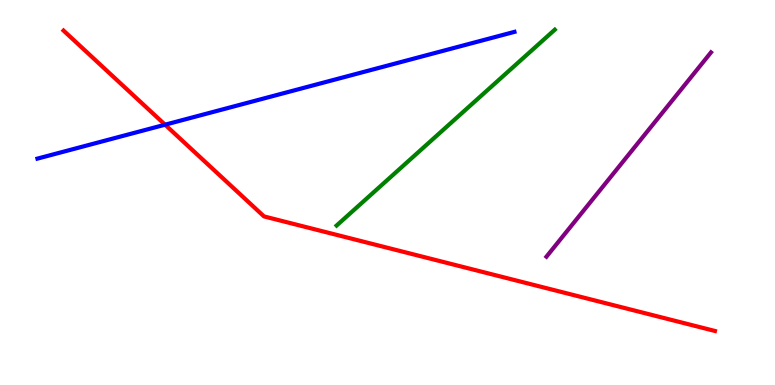[{'lines': ['blue', 'red'], 'intersections': [{'x': 2.13, 'y': 6.76}]}, {'lines': ['green', 'red'], 'intersections': []}, {'lines': ['purple', 'red'], 'intersections': []}, {'lines': ['blue', 'green'], 'intersections': []}, {'lines': ['blue', 'purple'], 'intersections': []}, {'lines': ['green', 'purple'], 'intersections': []}]